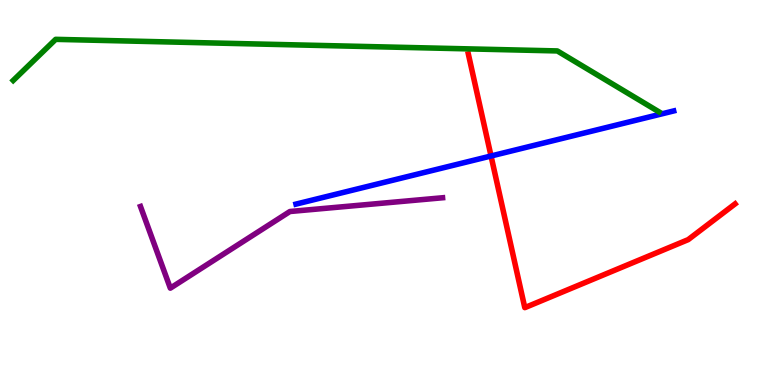[{'lines': ['blue', 'red'], 'intersections': [{'x': 6.34, 'y': 5.95}]}, {'lines': ['green', 'red'], 'intersections': []}, {'lines': ['purple', 'red'], 'intersections': []}, {'lines': ['blue', 'green'], 'intersections': []}, {'lines': ['blue', 'purple'], 'intersections': []}, {'lines': ['green', 'purple'], 'intersections': []}]